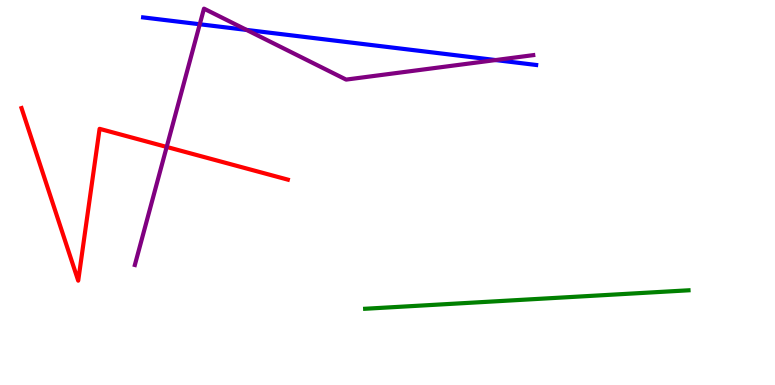[{'lines': ['blue', 'red'], 'intersections': []}, {'lines': ['green', 'red'], 'intersections': []}, {'lines': ['purple', 'red'], 'intersections': [{'x': 2.15, 'y': 6.18}]}, {'lines': ['blue', 'green'], 'intersections': []}, {'lines': ['blue', 'purple'], 'intersections': [{'x': 2.58, 'y': 9.37}, {'x': 3.18, 'y': 9.22}, {'x': 6.4, 'y': 8.44}]}, {'lines': ['green', 'purple'], 'intersections': []}]